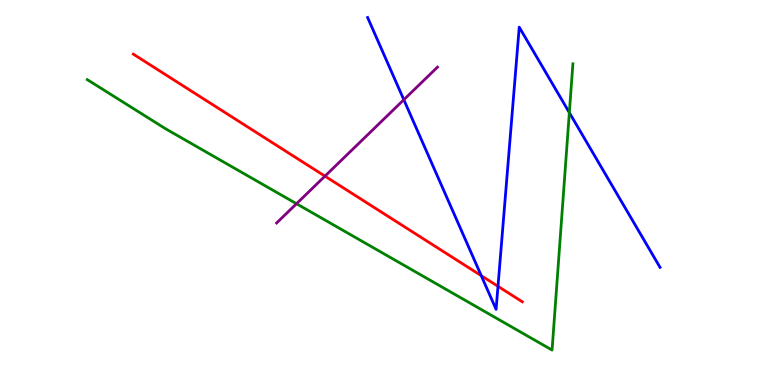[{'lines': ['blue', 'red'], 'intersections': [{'x': 6.21, 'y': 2.84}, {'x': 6.43, 'y': 2.56}]}, {'lines': ['green', 'red'], 'intersections': []}, {'lines': ['purple', 'red'], 'intersections': [{'x': 4.19, 'y': 5.42}]}, {'lines': ['blue', 'green'], 'intersections': [{'x': 7.35, 'y': 7.07}]}, {'lines': ['blue', 'purple'], 'intersections': [{'x': 5.21, 'y': 7.41}]}, {'lines': ['green', 'purple'], 'intersections': [{'x': 3.83, 'y': 4.71}]}]